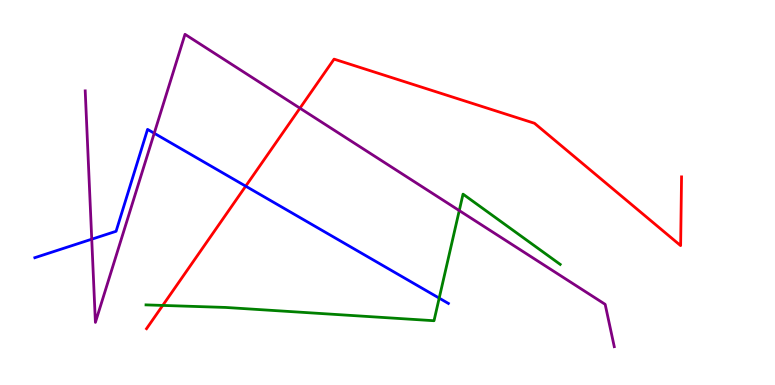[{'lines': ['blue', 'red'], 'intersections': [{'x': 3.17, 'y': 5.16}]}, {'lines': ['green', 'red'], 'intersections': [{'x': 2.1, 'y': 2.07}]}, {'lines': ['purple', 'red'], 'intersections': [{'x': 3.87, 'y': 7.19}]}, {'lines': ['blue', 'green'], 'intersections': [{'x': 5.67, 'y': 2.26}]}, {'lines': ['blue', 'purple'], 'intersections': [{'x': 1.18, 'y': 3.79}, {'x': 1.99, 'y': 6.54}]}, {'lines': ['green', 'purple'], 'intersections': [{'x': 5.93, 'y': 4.53}]}]